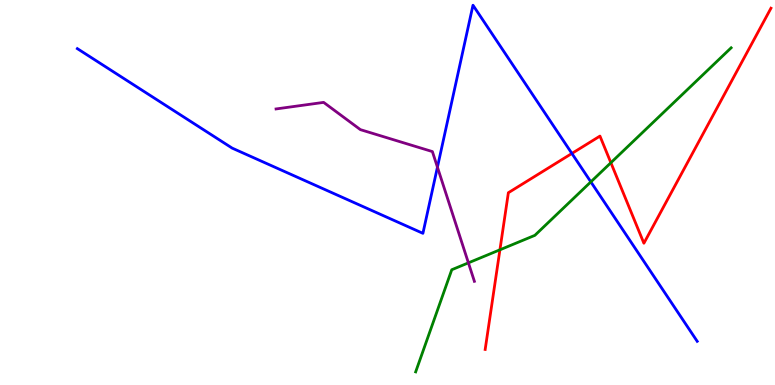[{'lines': ['blue', 'red'], 'intersections': [{'x': 7.38, 'y': 6.01}]}, {'lines': ['green', 'red'], 'intersections': [{'x': 6.45, 'y': 3.51}, {'x': 7.88, 'y': 5.77}]}, {'lines': ['purple', 'red'], 'intersections': []}, {'lines': ['blue', 'green'], 'intersections': [{'x': 7.62, 'y': 5.28}]}, {'lines': ['blue', 'purple'], 'intersections': [{'x': 5.64, 'y': 5.66}]}, {'lines': ['green', 'purple'], 'intersections': [{'x': 6.04, 'y': 3.17}]}]